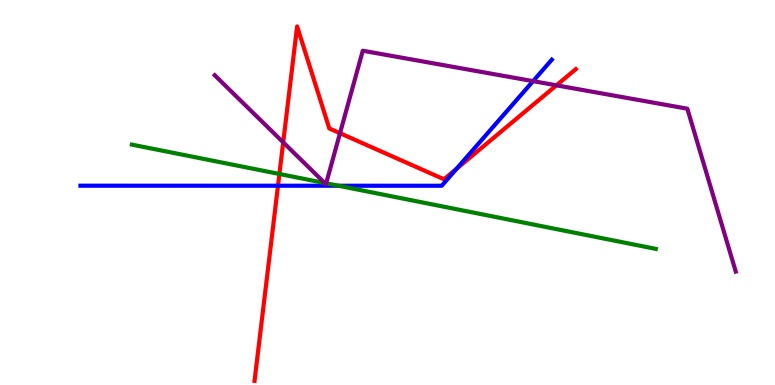[{'lines': ['blue', 'red'], 'intersections': [{'x': 3.59, 'y': 5.18}, {'x': 5.89, 'y': 5.61}]}, {'lines': ['green', 'red'], 'intersections': [{'x': 3.61, 'y': 5.48}]}, {'lines': ['purple', 'red'], 'intersections': [{'x': 3.65, 'y': 6.3}, {'x': 4.39, 'y': 6.54}, {'x': 7.18, 'y': 7.78}]}, {'lines': ['blue', 'green'], 'intersections': [{'x': 4.37, 'y': 5.18}]}, {'lines': ['blue', 'purple'], 'intersections': [{'x': 6.88, 'y': 7.89}]}, {'lines': ['green', 'purple'], 'intersections': [{'x': 4.19, 'y': 5.25}, {'x': 4.21, 'y': 5.24}]}]